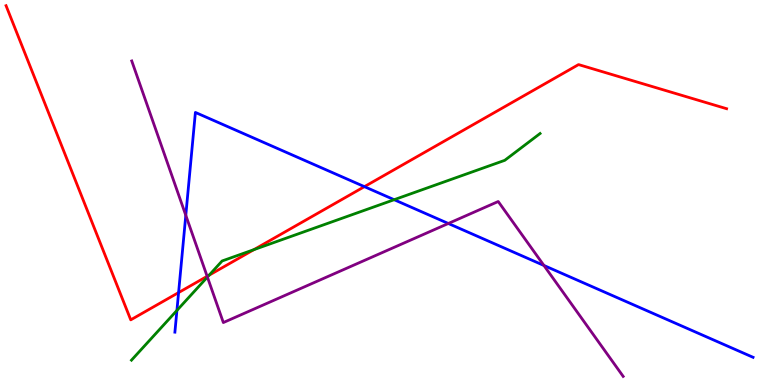[{'lines': ['blue', 'red'], 'intersections': [{'x': 2.3, 'y': 2.4}, {'x': 4.7, 'y': 5.15}]}, {'lines': ['green', 'red'], 'intersections': [{'x': 2.7, 'y': 2.85}, {'x': 3.28, 'y': 3.52}]}, {'lines': ['purple', 'red'], 'intersections': [{'x': 2.67, 'y': 2.82}]}, {'lines': ['blue', 'green'], 'intersections': [{'x': 2.28, 'y': 1.94}, {'x': 5.09, 'y': 4.81}]}, {'lines': ['blue', 'purple'], 'intersections': [{'x': 2.4, 'y': 4.41}, {'x': 5.78, 'y': 4.2}, {'x': 7.02, 'y': 3.1}]}, {'lines': ['green', 'purple'], 'intersections': [{'x': 2.68, 'y': 2.8}]}]